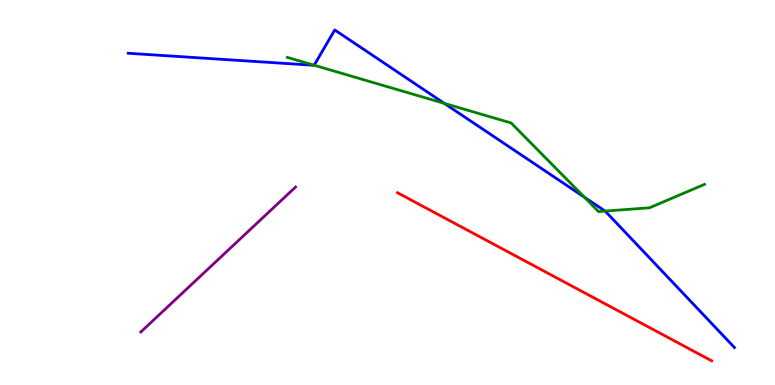[{'lines': ['blue', 'red'], 'intersections': []}, {'lines': ['green', 'red'], 'intersections': []}, {'lines': ['purple', 'red'], 'intersections': []}, {'lines': ['blue', 'green'], 'intersections': [{'x': 4.05, 'y': 8.31}, {'x': 5.73, 'y': 7.31}, {'x': 7.54, 'y': 4.88}, {'x': 7.81, 'y': 4.52}]}, {'lines': ['blue', 'purple'], 'intersections': []}, {'lines': ['green', 'purple'], 'intersections': []}]